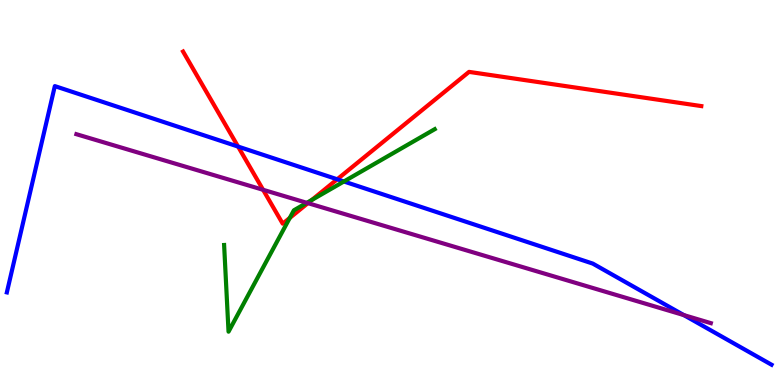[{'lines': ['blue', 'red'], 'intersections': [{'x': 3.07, 'y': 6.19}, {'x': 4.35, 'y': 5.34}]}, {'lines': ['green', 'red'], 'intersections': [{'x': 3.74, 'y': 4.34}, {'x': 4.02, 'y': 4.81}]}, {'lines': ['purple', 'red'], 'intersections': [{'x': 3.39, 'y': 5.07}, {'x': 3.97, 'y': 4.72}]}, {'lines': ['blue', 'green'], 'intersections': [{'x': 4.44, 'y': 5.29}]}, {'lines': ['blue', 'purple'], 'intersections': [{'x': 8.82, 'y': 1.82}]}, {'lines': ['green', 'purple'], 'intersections': [{'x': 3.96, 'y': 4.73}]}]